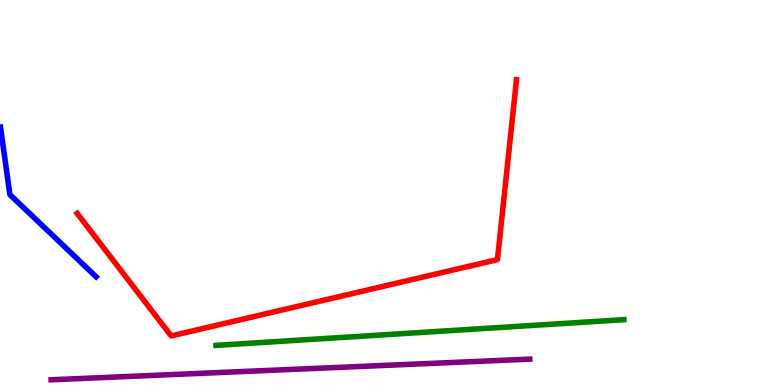[{'lines': ['blue', 'red'], 'intersections': []}, {'lines': ['green', 'red'], 'intersections': []}, {'lines': ['purple', 'red'], 'intersections': []}, {'lines': ['blue', 'green'], 'intersections': []}, {'lines': ['blue', 'purple'], 'intersections': []}, {'lines': ['green', 'purple'], 'intersections': []}]